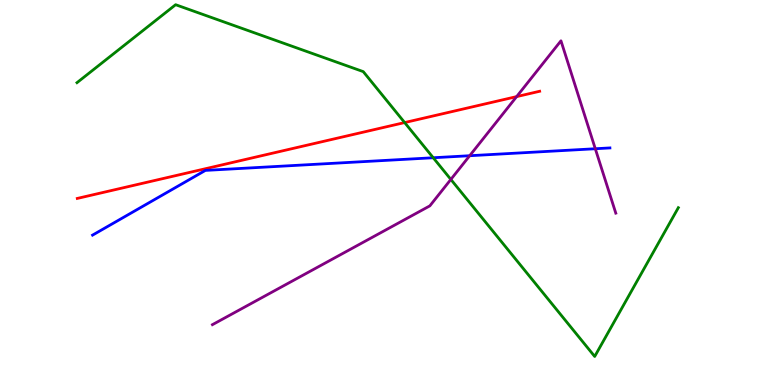[{'lines': ['blue', 'red'], 'intersections': []}, {'lines': ['green', 'red'], 'intersections': [{'x': 5.22, 'y': 6.82}]}, {'lines': ['purple', 'red'], 'intersections': [{'x': 6.67, 'y': 7.49}]}, {'lines': ['blue', 'green'], 'intersections': [{'x': 5.59, 'y': 5.9}]}, {'lines': ['blue', 'purple'], 'intersections': [{'x': 6.06, 'y': 5.96}, {'x': 7.68, 'y': 6.14}]}, {'lines': ['green', 'purple'], 'intersections': [{'x': 5.82, 'y': 5.34}]}]